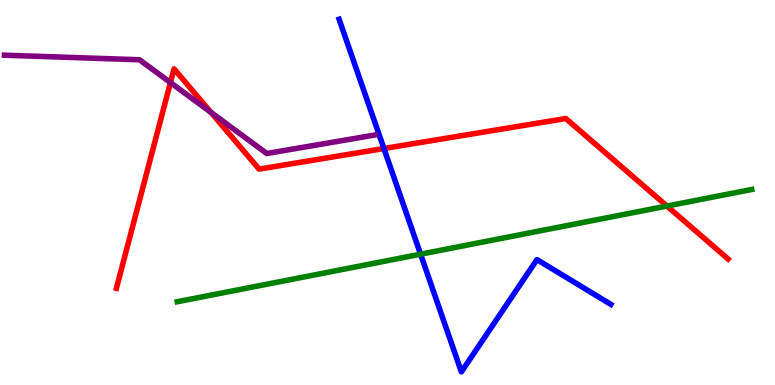[{'lines': ['blue', 'red'], 'intersections': [{'x': 4.95, 'y': 6.14}]}, {'lines': ['green', 'red'], 'intersections': [{'x': 8.61, 'y': 4.65}]}, {'lines': ['purple', 'red'], 'intersections': [{'x': 2.2, 'y': 7.86}, {'x': 2.72, 'y': 7.08}]}, {'lines': ['blue', 'green'], 'intersections': [{'x': 5.43, 'y': 3.4}]}, {'lines': ['blue', 'purple'], 'intersections': []}, {'lines': ['green', 'purple'], 'intersections': []}]